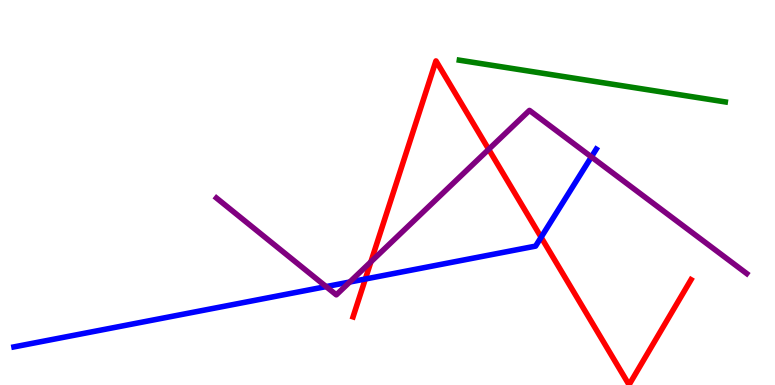[{'lines': ['blue', 'red'], 'intersections': [{'x': 4.71, 'y': 2.75}, {'x': 6.98, 'y': 3.84}]}, {'lines': ['green', 'red'], 'intersections': []}, {'lines': ['purple', 'red'], 'intersections': [{'x': 4.79, 'y': 3.2}, {'x': 6.31, 'y': 6.12}]}, {'lines': ['blue', 'green'], 'intersections': []}, {'lines': ['blue', 'purple'], 'intersections': [{'x': 4.21, 'y': 2.56}, {'x': 4.51, 'y': 2.67}, {'x': 7.63, 'y': 5.92}]}, {'lines': ['green', 'purple'], 'intersections': []}]